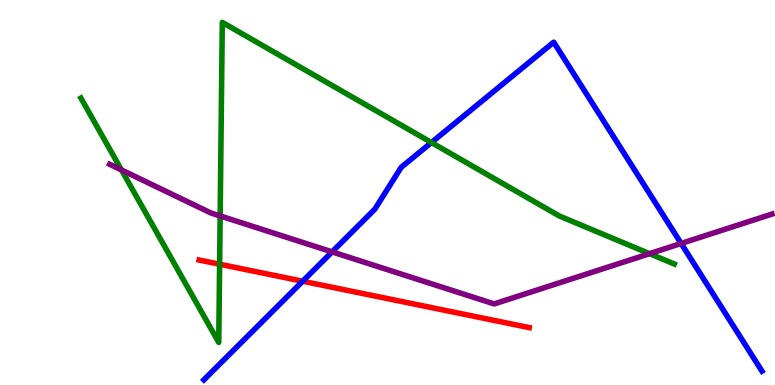[{'lines': ['blue', 'red'], 'intersections': [{'x': 3.91, 'y': 2.7}]}, {'lines': ['green', 'red'], 'intersections': [{'x': 2.83, 'y': 3.14}]}, {'lines': ['purple', 'red'], 'intersections': []}, {'lines': ['blue', 'green'], 'intersections': [{'x': 5.57, 'y': 6.3}]}, {'lines': ['blue', 'purple'], 'intersections': [{'x': 4.28, 'y': 3.46}, {'x': 8.79, 'y': 3.68}]}, {'lines': ['green', 'purple'], 'intersections': [{'x': 1.57, 'y': 5.59}, {'x': 2.84, 'y': 4.39}, {'x': 8.38, 'y': 3.41}]}]